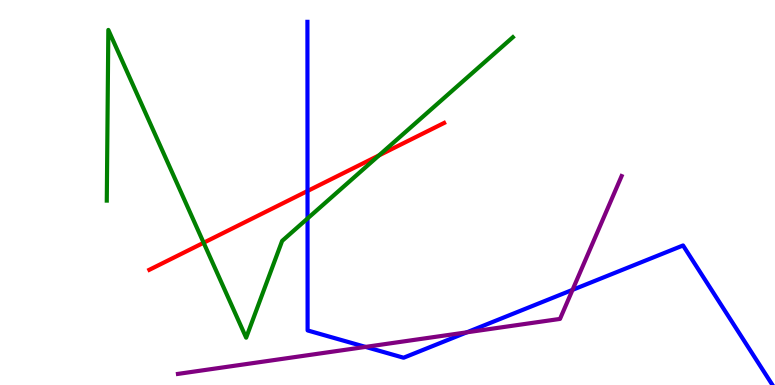[{'lines': ['blue', 'red'], 'intersections': [{'x': 3.97, 'y': 5.04}]}, {'lines': ['green', 'red'], 'intersections': [{'x': 2.63, 'y': 3.69}, {'x': 4.89, 'y': 5.96}]}, {'lines': ['purple', 'red'], 'intersections': []}, {'lines': ['blue', 'green'], 'intersections': [{'x': 3.97, 'y': 4.32}]}, {'lines': ['blue', 'purple'], 'intersections': [{'x': 4.72, 'y': 0.989}, {'x': 6.02, 'y': 1.37}, {'x': 7.39, 'y': 2.47}]}, {'lines': ['green', 'purple'], 'intersections': []}]